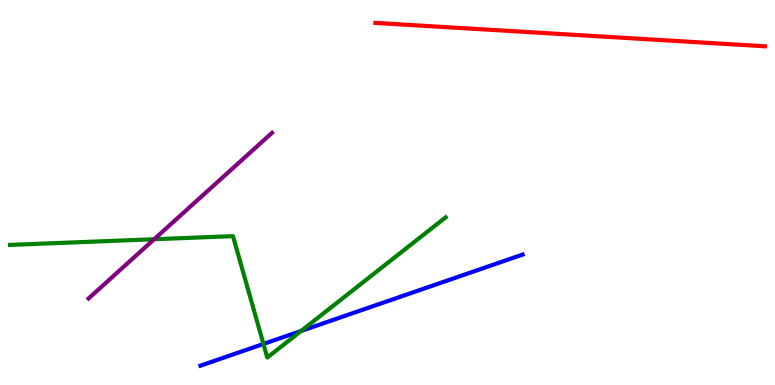[{'lines': ['blue', 'red'], 'intersections': []}, {'lines': ['green', 'red'], 'intersections': []}, {'lines': ['purple', 'red'], 'intersections': []}, {'lines': ['blue', 'green'], 'intersections': [{'x': 3.4, 'y': 1.07}, {'x': 3.89, 'y': 1.4}]}, {'lines': ['blue', 'purple'], 'intersections': []}, {'lines': ['green', 'purple'], 'intersections': [{'x': 1.99, 'y': 3.79}]}]